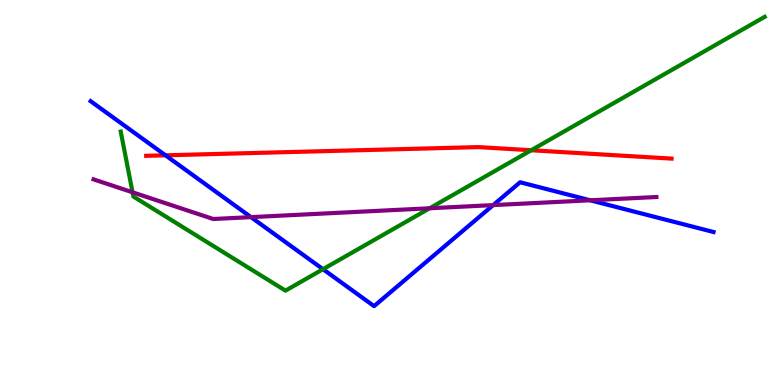[{'lines': ['blue', 'red'], 'intersections': [{'x': 2.14, 'y': 5.97}]}, {'lines': ['green', 'red'], 'intersections': [{'x': 6.85, 'y': 6.1}]}, {'lines': ['purple', 'red'], 'intersections': []}, {'lines': ['blue', 'green'], 'intersections': [{'x': 4.17, 'y': 3.01}]}, {'lines': ['blue', 'purple'], 'intersections': [{'x': 3.24, 'y': 4.36}, {'x': 6.36, 'y': 4.67}, {'x': 7.62, 'y': 4.8}]}, {'lines': ['green', 'purple'], 'intersections': [{'x': 1.71, 'y': 5.01}, {'x': 5.54, 'y': 4.59}]}]